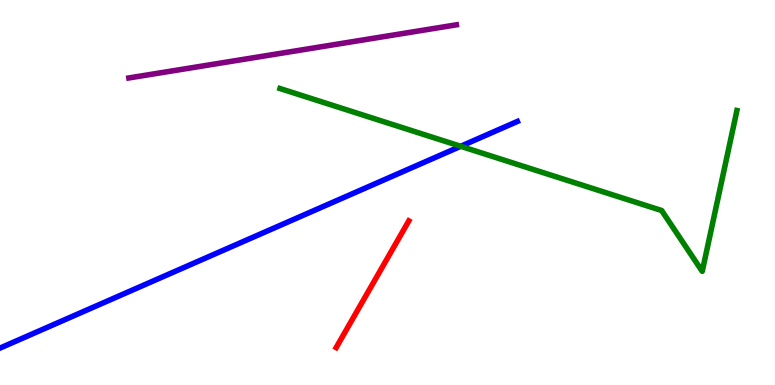[{'lines': ['blue', 'red'], 'intersections': []}, {'lines': ['green', 'red'], 'intersections': []}, {'lines': ['purple', 'red'], 'intersections': []}, {'lines': ['blue', 'green'], 'intersections': [{'x': 5.94, 'y': 6.2}]}, {'lines': ['blue', 'purple'], 'intersections': []}, {'lines': ['green', 'purple'], 'intersections': []}]